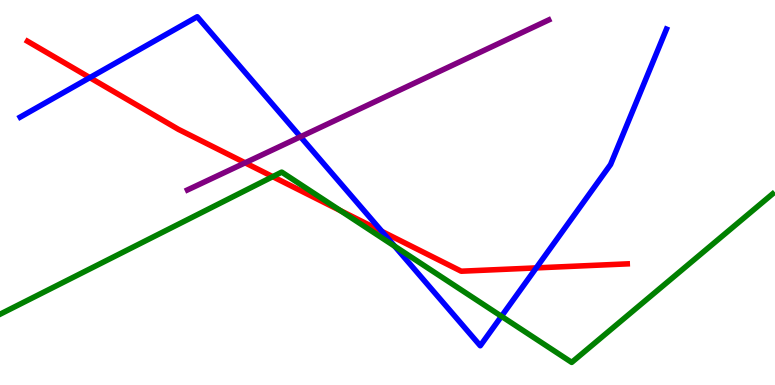[{'lines': ['blue', 'red'], 'intersections': [{'x': 1.16, 'y': 7.98}, {'x': 4.93, 'y': 3.99}, {'x': 6.92, 'y': 3.04}]}, {'lines': ['green', 'red'], 'intersections': [{'x': 3.52, 'y': 5.41}, {'x': 4.39, 'y': 4.53}]}, {'lines': ['purple', 'red'], 'intersections': [{'x': 3.16, 'y': 5.77}]}, {'lines': ['blue', 'green'], 'intersections': [{'x': 5.09, 'y': 3.6}, {'x': 6.47, 'y': 1.78}]}, {'lines': ['blue', 'purple'], 'intersections': [{'x': 3.88, 'y': 6.45}]}, {'lines': ['green', 'purple'], 'intersections': []}]